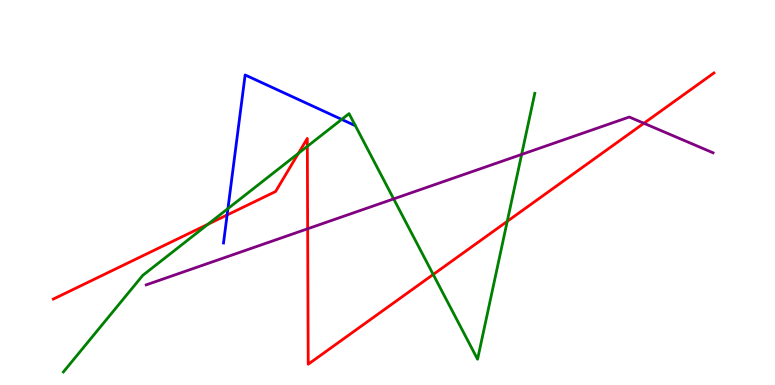[{'lines': ['blue', 'red'], 'intersections': [{'x': 2.93, 'y': 4.42}]}, {'lines': ['green', 'red'], 'intersections': [{'x': 2.68, 'y': 4.18}, {'x': 3.85, 'y': 6.02}, {'x': 3.97, 'y': 6.2}, {'x': 5.59, 'y': 2.87}, {'x': 6.55, 'y': 4.25}]}, {'lines': ['purple', 'red'], 'intersections': [{'x': 3.97, 'y': 4.06}, {'x': 8.31, 'y': 6.8}]}, {'lines': ['blue', 'green'], 'intersections': [{'x': 2.94, 'y': 4.58}, {'x': 4.41, 'y': 6.9}]}, {'lines': ['blue', 'purple'], 'intersections': []}, {'lines': ['green', 'purple'], 'intersections': [{'x': 5.08, 'y': 4.83}, {'x': 6.73, 'y': 5.99}]}]